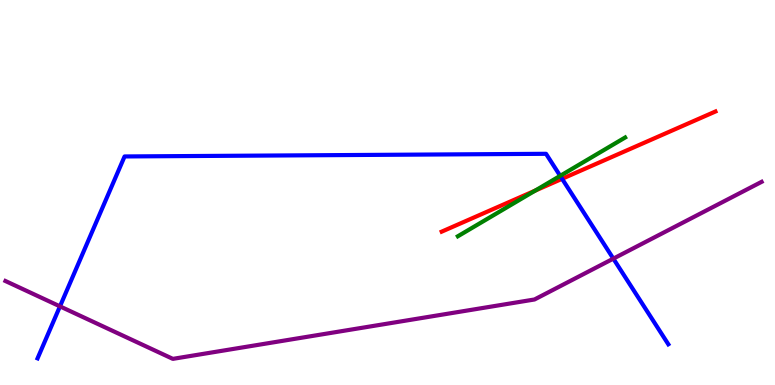[{'lines': ['blue', 'red'], 'intersections': [{'x': 7.25, 'y': 5.36}]}, {'lines': ['green', 'red'], 'intersections': [{'x': 6.91, 'y': 5.05}]}, {'lines': ['purple', 'red'], 'intersections': []}, {'lines': ['blue', 'green'], 'intersections': [{'x': 7.23, 'y': 5.43}]}, {'lines': ['blue', 'purple'], 'intersections': [{'x': 0.774, 'y': 2.04}, {'x': 7.91, 'y': 3.28}]}, {'lines': ['green', 'purple'], 'intersections': []}]